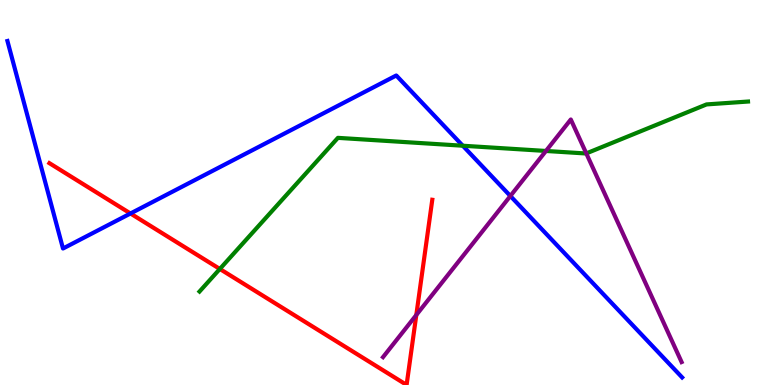[{'lines': ['blue', 'red'], 'intersections': [{'x': 1.68, 'y': 4.45}]}, {'lines': ['green', 'red'], 'intersections': [{'x': 2.84, 'y': 3.01}]}, {'lines': ['purple', 'red'], 'intersections': [{'x': 5.37, 'y': 1.82}]}, {'lines': ['blue', 'green'], 'intersections': [{'x': 5.97, 'y': 6.21}]}, {'lines': ['blue', 'purple'], 'intersections': [{'x': 6.59, 'y': 4.91}]}, {'lines': ['green', 'purple'], 'intersections': [{'x': 7.04, 'y': 6.08}, {'x': 7.57, 'y': 6.02}]}]